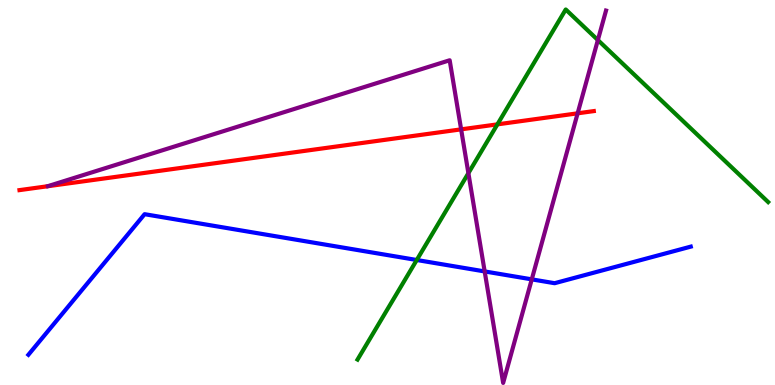[{'lines': ['blue', 'red'], 'intersections': []}, {'lines': ['green', 'red'], 'intersections': [{'x': 6.42, 'y': 6.77}]}, {'lines': ['purple', 'red'], 'intersections': [{'x': 5.95, 'y': 6.64}, {'x': 7.45, 'y': 7.06}]}, {'lines': ['blue', 'green'], 'intersections': [{'x': 5.38, 'y': 3.25}]}, {'lines': ['blue', 'purple'], 'intersections': [{'x': 6.25, 'y': 2.95}, {'x': 6.86, 'y': 2.74}]}, {'lines': ['green', 'purple'], 'intersections': [{'x': 6.04, 'y': 5.5}, {'x': 7.71, 'y': 8.96}]}]